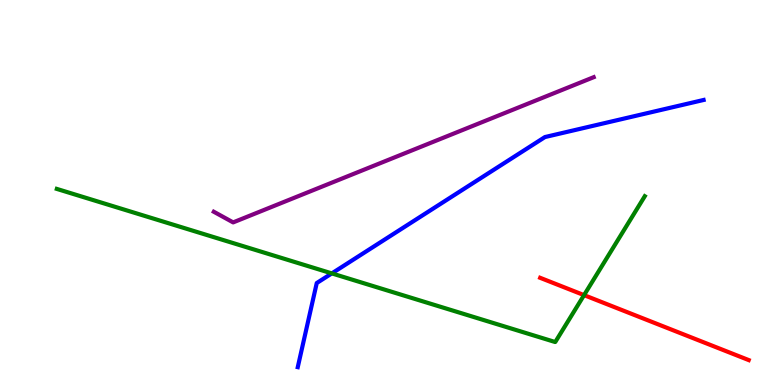[{'lines': ['blue', 'red'], 'intersections': []}, {'lines': ['green', 'red'], 'intersections': [{'x': 7.54, 'y': 2.33}]}, {'lines': ['purple', 'red'], 'intersections': []}, {'lines': ['blue', 'green'], 'intersections': [{'x': 4.28, 'y': 2.9}]}, {'lines': ['blue', 'purple'], 'intersections': []}, {'lines': ['green', 'purple'], 'intersections': []}]